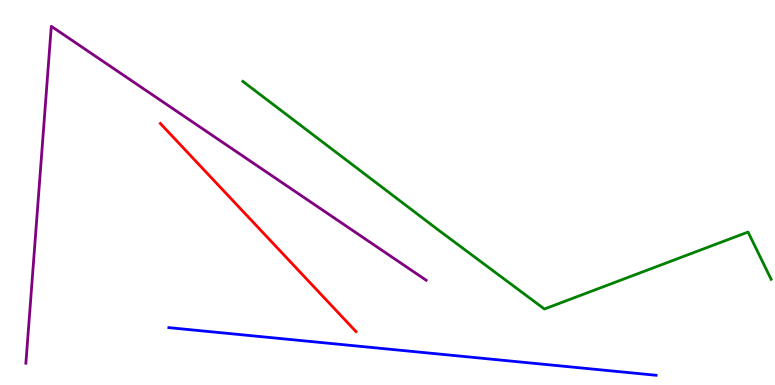[{'lines': ['blue', 'red'], 'intersections': []}, {'lines': ['green', 'red'], 'intersections': []}, {'lines': ['purple', 'red'], 'intersections': []}, {'lines': ['blue', 'green'], 'intersections': []}, {'lines': ['blue', 'purple'], 'intersections': []}, {'lines': ['green', 'purple'], 'intersections': []}]